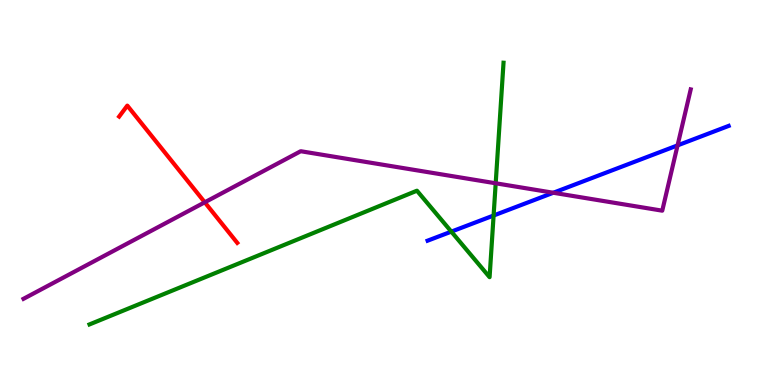[{'lines': ['blue', 'red'], 'intersections': []}, {'lines': ['green', 'red'], 'intersections': []}, {'lines': ['purple', 'red'], 'intersections': [{'x': 2.64, 'y': 4.75}]}, {'lines': ['blue', 'green'], 'intersections': [{'x': 5.82, 'y': 3.98}, {'x': 6.37, 'y': 4.4}]}, {'lines': ['blue', 'purple'], 'intersections': [{'x': 7.14, 'y': 4.99}, {'x': 8.74, 'y': 6.22}]}, {'lines': ['green', 'purple'], 'intersections': [{'x': 6.4, 'y': 5.24}]}]